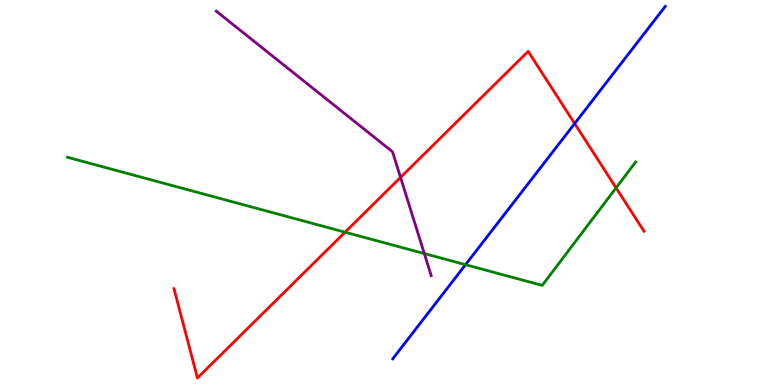[{'lines': ['blue', 'red'], 'intersections': [{'x': 7.41, 'y': 6.79}]}, {'lines': ['green', 'red'], 'intersections': [{'x': 4.45, 'y': 3.97}, {'x': 7.95, 'y': 5.12}]}, {'lines': ['purple', 'red'], 'intersections': [{'x': 5.17, 'y': 5.39}]}, {'lines': ['blue', 'green'], 'intersections': [{'x': 6.01, 'y': 3.12}]}, {'lines': ['blue', 'purple'], 'intersections': []}, {'lines': ['green', 'purple'], 'intersections': [{'x': 5.47, 'y': 3.41}]}]